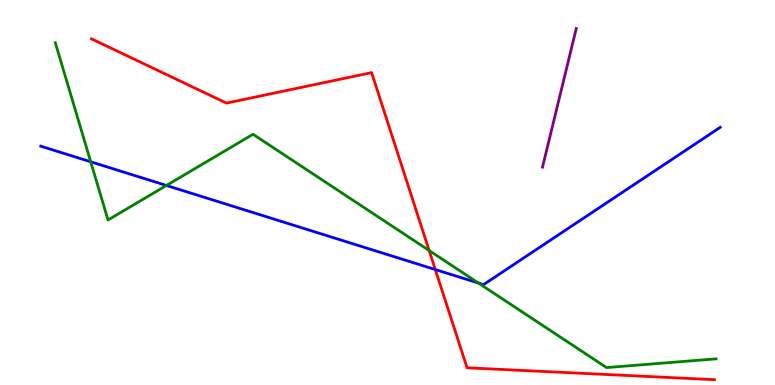[{'lines': ['blue', 'red'], 'intersections': [{'x': 5.62, 'y': 3.0}]}, {'lines': ['green', 'red'], 'intersections': [{'x': 5.54, 'y': 3.49}]}, {'lines': ['purple', 'red'], 'intersections': []}, {'lines': ['blue', 'green'], 'intersections': [{'x': 1.17, 'y': 5.8}, {'x': 2.15, 'y': 5.18}, {'x': 6.17, 'y': 2.65}]}, {'lines': ['blue', 'purple'], 'intersections': []}, {'lines': ['green', 'purple'], 'intersections': []}]